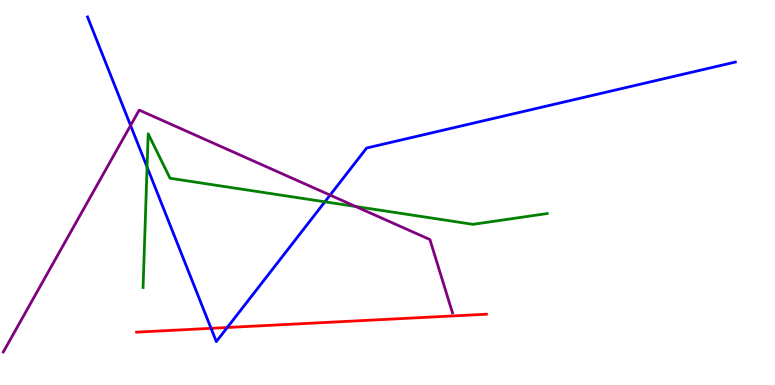[{'lines': ['blue', 'red'], 'intersections': [{'x': 2.72, 'y': 1.47}, {'x': 2.93, 'y': 1.49}]}, {'lines': ['green', 'red'], 'intersections': []}, {'lines': ['purple', 'red'], 'intersections': []}, {'lines': ['blue', 'green'], 'intersections': [{'x': 1.9, 'y': 5.66}, {'x': 4.19, 'y': 4.76}]}, {'lines': ['blue', 'purple'], 'intersections': [{'x': 1.68, 'y': 6.74}, {'x': 4.26, 'y': 4.93}]}, {'lines': ['green', 'purple'], 'intersections': [{'x': 4.59, 'y': 4.64}]}]